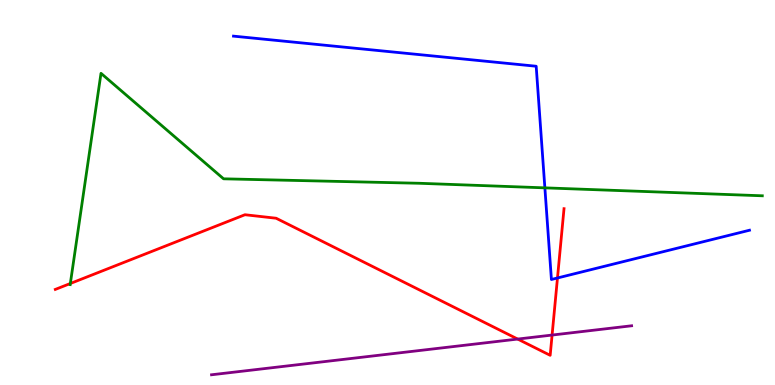[{'lines': ['blue', 'red'], 'intersections': [{'x': 7.19, 'y': 2.78}]}, {'lines': ['green', 'red'], 'intersections': [{'x': 0.908, 'y': 2.64}]}, {'lines': ['purple', 'red'], 'intersections': [{'x': 6.68, 'y': 1.19}, {'x': 7.12, 'y': 1.3}]}, {'lines': ['blue', 'green'], 'intersections': [{'x': 7.03, 'y': 5.12}]}, {'lines': ['blue', 'purple'], 'intersections': []}, {'lines': ['green', 'purple'], 'intersections': []}]